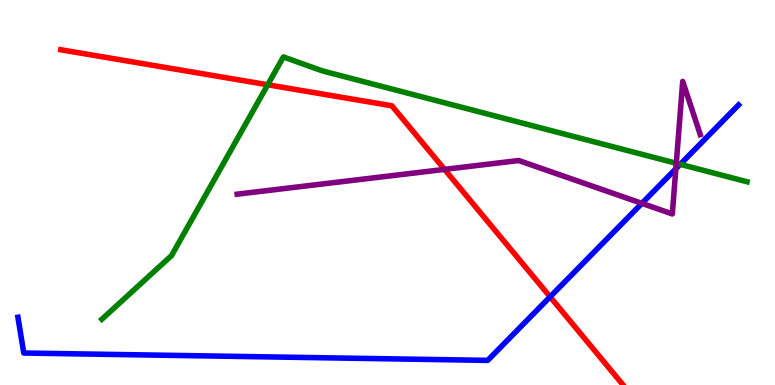[{'lines': ['blue', 'red'], 'intersections': [{'x': 7.1, 'y': 2.29}]}, {'lines': ['green', 'red'], 'intersections': [{'x': 3.45, 'y': 7.8}]}, {'lines': ['purple', 'red'], 'intersections': [{'x': 5.74, 'y': 5.6}]}, {'lines': ['blue', 'green'], 'intersections': [{'x': 8.78, 'y': 5.73}]}, {'lines': ['blue', 'purple'], 'intersections': [{'x': 8.28, 'y': 4.72}, {'x': 8.72, 'y': 5.62}]}, {'lines': ['green', 'purple'], 'intersections': [{'x': 8.73, 'y': 5.76}]}]